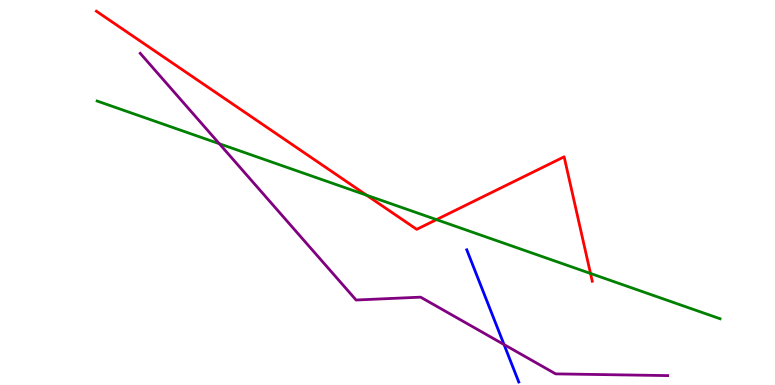[{'lines': ['blue', 'red'], 'intersections': []}, {'lines': ['green', 'red'], 'intersections': [{'x': 4.73, 'y': 4.93}, {'x': 5.63, 'y': 4.3}, {'x': 7.62, 'y': 2.9}]}, {'lines': ['purple', 'red'], 'intersections': []}, {'lines': ['blue', 'green'], 'intersections': []}, {'lines': ['blue', 'purple'], 'intersections': [{'x': 6.5, 'y': 1.05}]}, {'lines': ['green', 'purple'], 'intersections': [{'x': 2.83, 'y': 6.27}]}]